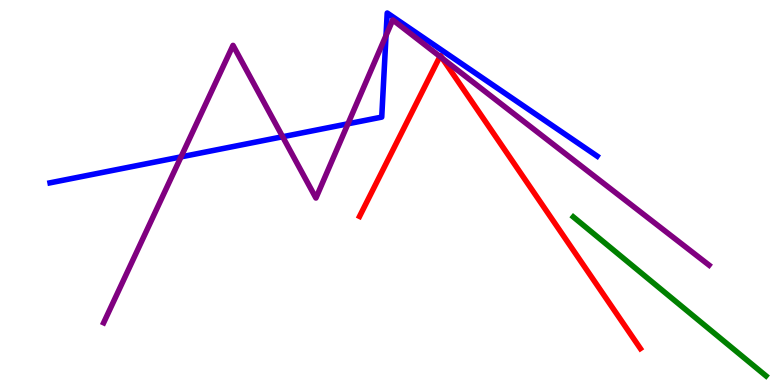[{'lines': ['blue', 'red'], 'intersections': []}, {'lines': ['green', 'red'], 'intersections': []}, {'lines': ['purple', 'red'], 'intersections': [{'x': 5.68, 'y': 8.53}, {'x': 5.71, 'y': 8.49}]}, {'lines': ['blue', 'green'], 'intersections': []}, {'lines': ['blue', 'purple'], 'intersections': [{'x': 2.34, 'y': 5.93}, {'x': 3.65, 'y': 6.45}, {'x': 4.49, 'y': 6.78}, {'x': 4.98, 'y': 9.08}]}, {'lines': ['green', 'purple'], 'intersections': []}]